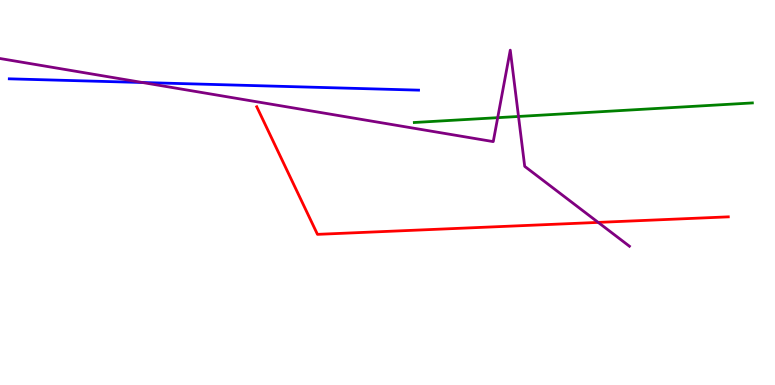[{'lines': ['blue', 'red'], 'intersections': []}, {'lines': ['green', 'red'], 'intersections': []}, {'lines': ['purple', 'red'], 'intersections': [{'x': 7.72, 'y': 4.22}]}, {'lines': ['blue', 'green'], 'intersections': []}, {'lines': ['blue', 'purple'], 'intersections': [{'x': 1.84, 'y': 7.86}]}, {'lines': ['green', 'purple'], 'intersections': [{'x': 6.42, 'y': 6.94}, {'x': 6.69, 'y': 6.97}]}]